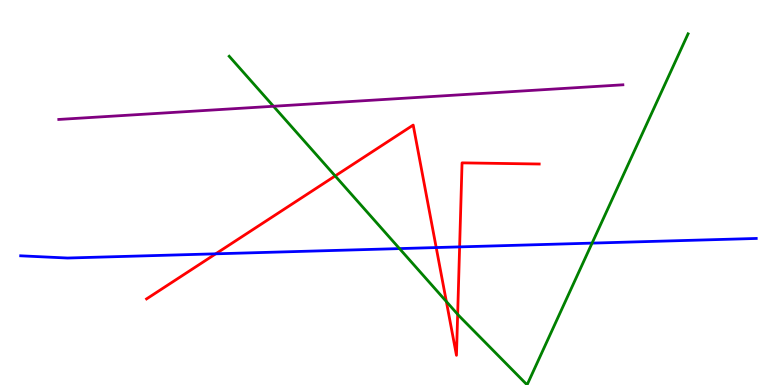[{'lines': ['blue', 'red'], 'intersections': [{'x': 2.78, 'y': 3.41}, {'x': 5.63, 'y': 3.57}, {'x': 5.93, 'y': 3.59}]}, {'lines': ['green', 'red'], 'intersections': [{'x': 4.32, 'y': 5.43}, {'x': 5.76, 'y': 2.17}, {'x': 5.91, 'y': 1.84}]}, {'lines': ['purple', 'red'], 'intersections': []}, {'lines': ['blue', 'green'], 'intersections': [{'x': 5.15, 'y': 3.54}, {'x': 7.64, 'y': 3.69}]}, {'lines': ['blue', 'purple'], 'intersections': []}, {'lines': ['green', 'purple'], 'intersections': [{'x': 3.53, 'y': 7.24}]}]